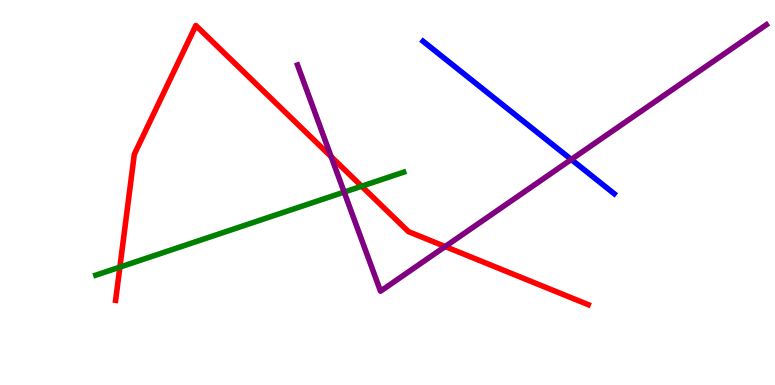[{'lines': ['blue', 'red'], 'intersections': []}, {'lines': ['green', 'red'], 'intersections': [{'x': 1.55, 'y': 3.06}, {'x': 4.67, 'y': 5.16}]}, {'lines': ['purple', 'red'], 'intersections': [{'x': 4.27, 'y': 5.93}, {'x': 5.74, 'y': 3.6}]}, {'lines': ['blue', 'green'], 'intersections': []}, {'lines': ['blue', 'purple'], 'intersections': [{'x': 7.37, 'y': 5.86}]}, {'lines': ['green', 'purple'], 'intersections': [{'x': 4.44, 'y': 5.01}]}]